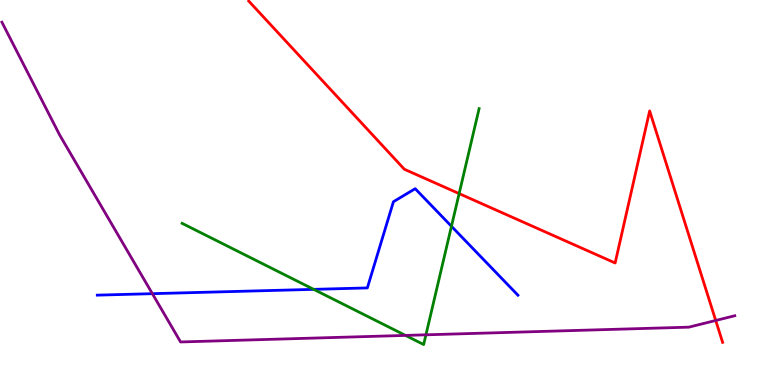[{'lines': ['blue', 'red'], 'intersections': []}, {'lines': ['green', 'red'], 'intersections': [{'x': 5.92, 'y': 4.97}]}, {'lines': ['purple', 'red'], 'intersections': [{'x': 9.24, 'y': 1.68}]}, {'lines': ['blue', 'green'], 'intersections': [{'x': 4.05, 'y': 2.48}, {'x': 5.83, 'y': 4.12}]}, {'lines': ['blue', 'purple'], 'intersections': [{'x': 1.97, 'y': 2.37}]}, {'lines': ['green', 'purple'], 'intersections': [{'x': 5.23, 'y': 1.29}, {'x': 5.5, 'y': 1.3}]}]